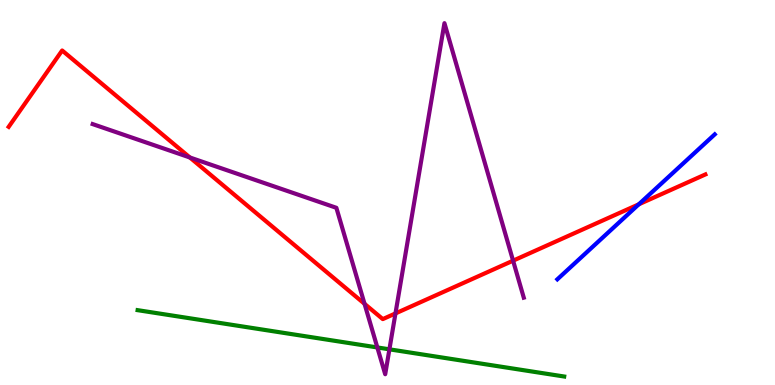[{'lines': ['blue', 'red'], 'intersections': [{'x': 8.24, 'y': 4.69}]}, {'lines': ['green', 'red'], 'intersections': []}, {'lines': ['purple', 'red'], 'intersections': [{'x': 2.45, 'y': 5.91}, {'x': 4.7, 'y': 2.11}, {'x': 5.1, 'y': 1.86}, {'x': 6.62, 'y': 3.23}]}, {'lines': ['blue', 'green'], 'intersections': []}, {'lines': ['blue', 'purple'], 'intersections': []}, {'lines': ['green', 'purple'], 'intersections': [{'x': 4.87, 'y': 0.975}, {'x': 5.02, 'y': 0.927}]}]